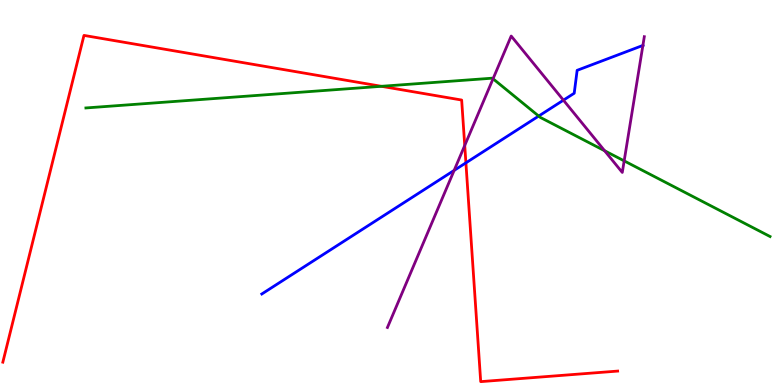[{'lines': ['blue', 'red'], 'intersections': [{'x': 6.01, 'y': 5.77}]}, {'lines': ['green', 'red'], 'intersections': [{'x': 4.92, 'y': 7.76}]}, {'lines': ['purple', 'red'], 'intersections': [{'x': 6.0, 'y': 6.22}]}, {'lines': ['blue', 'green'], 'intersections': [{'x': 6.95, 'y': 6.99}]}, {'lines': ['blue', 'purple'], 'intersections': [{'x': 5.86, 'y': 5.57}, {'x': 7.27, 'y': 7.4}, {'x': 8.3, 'y': 8.82}]}, {'lines': ['green', 'purple'], 'intersections': [{'x': 6.36, 'y': 7.95}, {'x': 7.8, 'y': 6.08}, {'x': 8.05, 'y': 5.82}]}]